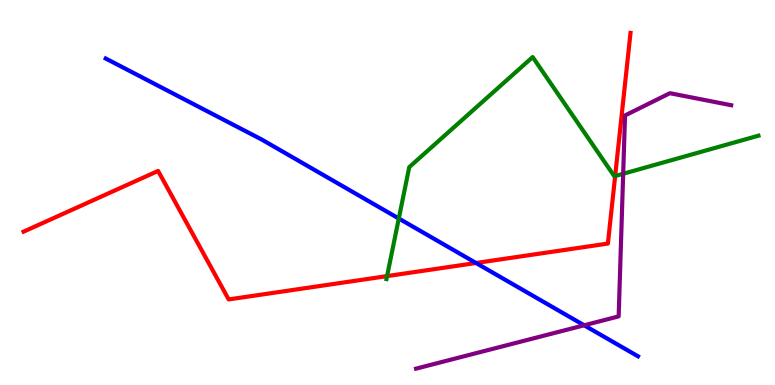[{'lines': ['blue', 'red'], 'intersections': [{'x': 6.14, 'y': 3.17}]}, {'lines': ['green', 'red'], 'intersections': [{'x': 4.99, 'y': 2.83}, {'x': 7.94, 'y': 5.43}]}, {'lines': ['purple', 'red'], 'intersections': []}, {'lines': ['blue', 'green'], 'intersections': [{'x': 5.15, 'y': 4.32}]}, {'lines': ['blue', 'purple'], 'intersections': [{'x': 7.54, 'y': 1.55}]}, {'lines': ['green', 'purple'], 'intersections': [{'x': 8.04, 'y': 5.49}]}]